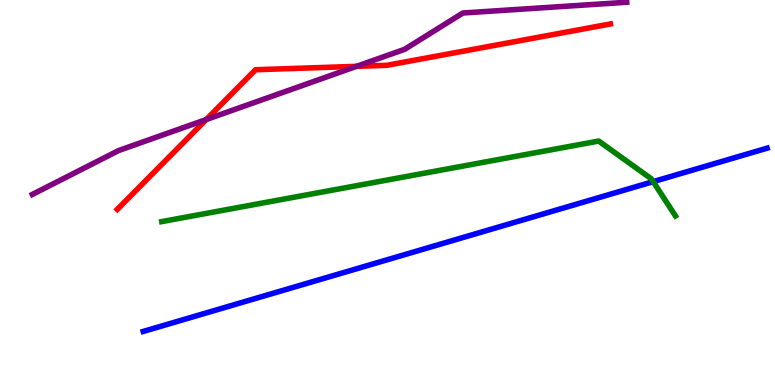[{'lines': ['blue', 'red'], 'intersections': []}, {'lines': ['green', 'red'], 'intersections': []}, {'lines': ['purple', 'red'], 'intersections': [{'x': 2.66, 'y': 6.9}, {'x': 4.6, 'y': 8.28}]}, {'lines': ['blue', 'green'], 'intersections': [{'x': 8.43, 'y': 5.28}]}, {'lines': ['blue', 'purple'], 'intersections': []}, {'lines': ['green', 'purple'], 'intersections': []}]